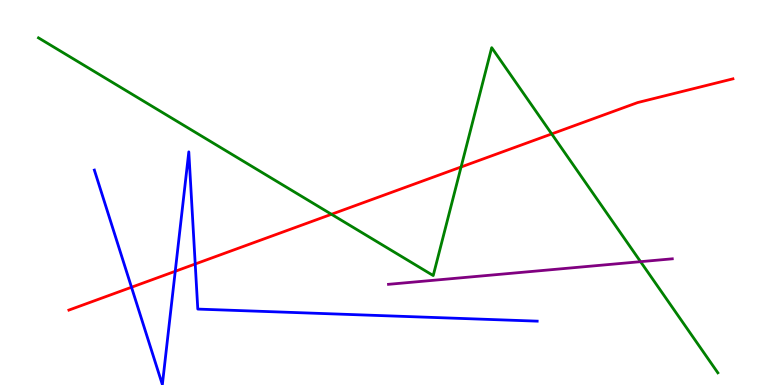[{'lines': ['blue', 'red'], 'intersections': [{'x': 1.7, 'y': 2.54}, {'x': 2.26, 'y': 2.95}, {'x': 2.52, 'y': 3.14}]}, {'lines': ['green', 'red'], 'intersections': [{'x': 4.28, 'y': 4.43}, {'x': 5.95, 'y': 5.66}, {'x': 7.12, 'y': 6.52}]}, {'lines': ['purple', 'red'], 'intersections': []}, {'lines': ['blue', 'green'], 'intersections': []}, {'lines': ['blue', 'purple'], 'intersections': []}, {'lines': ['green', 'purple'], 'intersections': [{'x': 8.27, 'y': 3.2}]}]